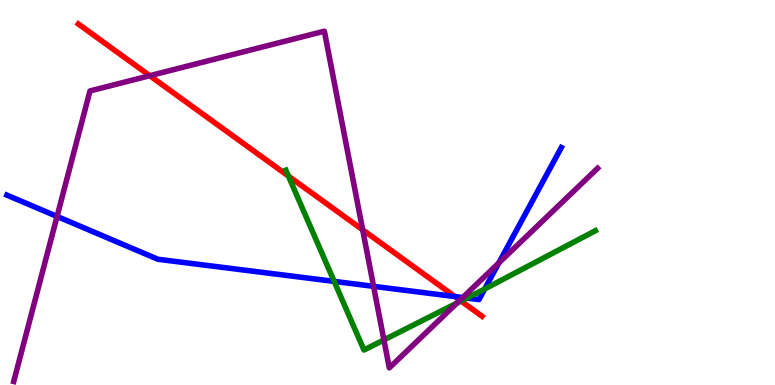[{'lines': ['blue', 'red'], 'intersections': [{'x': 5.87, 'y': 2.3}]}, {'lines': ['green', 'red'], 'intersections': [{'x': 3.72, 'y': 5.43}, {'x': 5.95, 'y': 2.18}]}, {'lines': ['purple', 'red'], 'intersections': [{'x': 1.93, 'y': 8.03}, {'x': 4.68, 'y': 4.03}, {'x': 5.93, 'y': 2.2}]}, {'lines': ['blue', 'green'], 'intersections': [{'x': 4.31, 'y': 2.69}, {'x': 6.02, 'y': 2.26}, {'x': 6.25, 'y': 2.49}]}, {'lines': ['blue', 'purple'], 'intersections': [{'x': 0.736, 'y': 4.38}, {'x': 4.82, 'y': 2.56}, {'x': 5.97, 'y': 2.27}, {'x': 6.44, 'y': 3.17}]}, {'lines': ['green', 'purple'], 'intersections': [{'x': 4.95, 'y': 1.17}, {'x': 5.9, 'y': 2.13}]}]